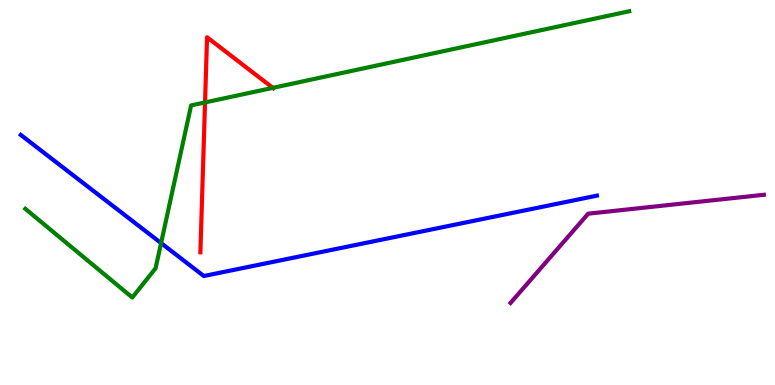[{'lines': ['blue', 'red'], 'intersections': []}, {'lines': ['green', 'red'], 'intersections': [{'x': 2.65, 'y': 7.34}, {'x': 3.52, 'y': 7.72}]}, {'lines': ['purple', 'red'], 'intersections': []}, {'lines': ['blue', 'green'], 'intersections': [{'x': 2.08, 'y': 3.69}]}, {'lines': ['blue', 'purple'], 'intersections': []}, {'lines': ['green', 'purple'], 'intersections': []}]